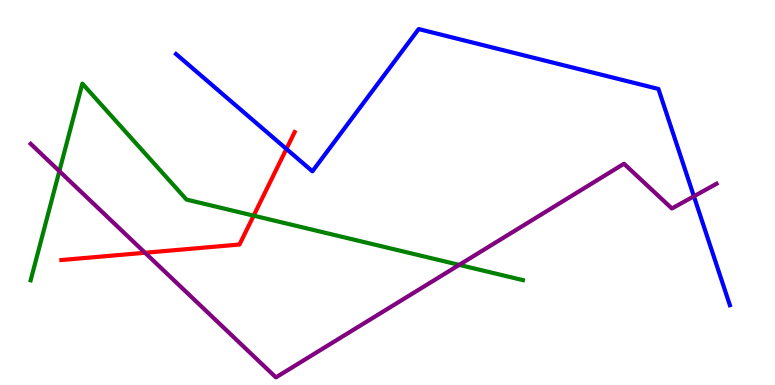[{'lines': ['blue', 'red'], 'intersections': [{'x': 3.7, 'y': 6.13}]}, {'lines': ['green', 'red'], 'intersections': [{'x': 3.27, 'y': 4.4}]}, {'lines': ['purple', 'red'], 'intersections': [{'x': 1.87, 'y': 3.43}]}, {'lines': ['blue', 'green'], 'intersections': []}, {'lines': ['blue', 'purple'], 'intersections': [{'x': 8.95, 'y': 4.9}]}, {'lines': ['green', 'purple'], 'intersections': [{'x': 0.766, 'y': 5.55}, {'x': 5.93, 'y': 3.12}]}]